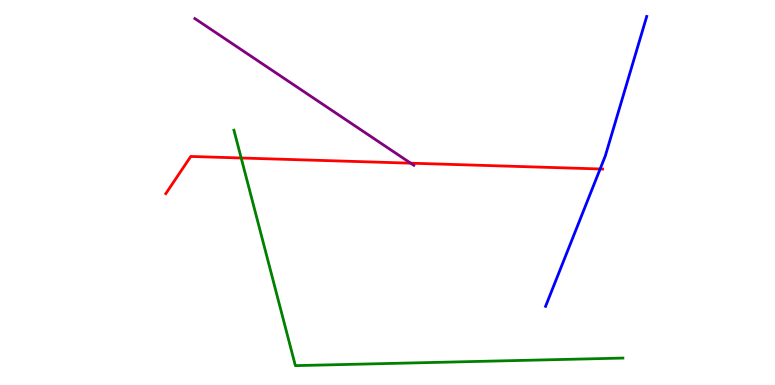[{'lines': ['blue', 'red'], 'intersections': [{'x': 7.74, 'y': 5.61}]}, {'lines': ['green', 'red'], 'intersections': [{'x': 3.11, 'y': 5.9}]}, {'lines': ['purple', 'red'], 'intersections': [{'x': 5.3, 'y': 5.76}]}, {'lines': ['blue', 'green'], 'intersections': []}, {'lines': ['blue', 'purple'], 'intersections': []}, {'lines': ['green', 'purple'], 'intersections': []}]